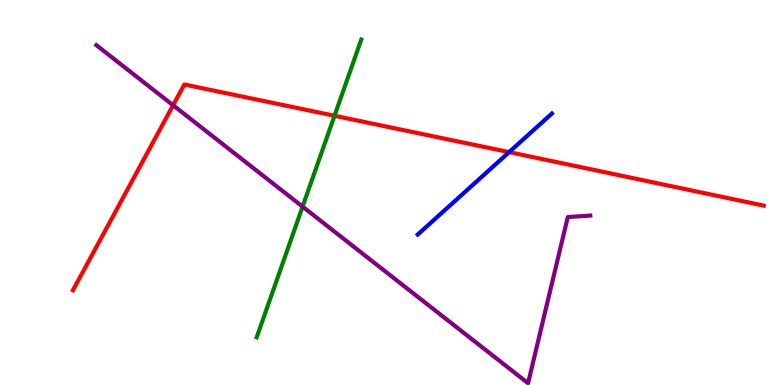[{'lines': ['blue', 'red'], 'intersections': [{'x': 6.57, 'y': 6.05}]}, {'lines': ['green', 'red'], 'intersections': [{'x': 4.32, 'y': 6.99}]}, {'lines': ['purple', 'red'], 'intersections': [{'x': 2.23, 'y': 7.27}]}, {'lines': ['blue', 'green'], 'intersections': []}, {'lines': ['blue', 'purple'], 'intersections': []}, {'lines': ['green', 'purple'], 'intersections': [{'x': 3.9, 'y': 4.63}]}]